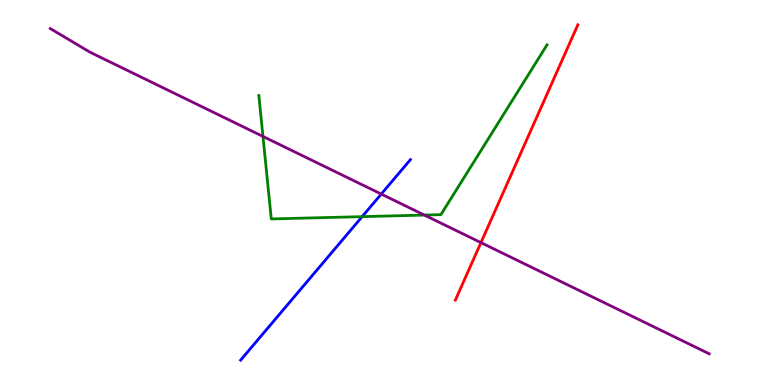[{'lines': ['blue', 'red'], 'intersections': []}, {'lines': ['green', 'red'], 'intersections': []}, {'lines': ['purple', 'red'], 'intersections': [{'x': 6.21, 'y': 3.7}]}, {'lines': ['blue', 'green'], 'intersections': [{'x': 4.67, 'y': 4.37}]}, {'lines': ['blue', 'purple'], 'intersections': [{'x': 4.92, 'y': 4.96}]}, {'lines': ['green', 'purple'], 'intersections': [{'x': 3.39, 'y': 6.46}, {'x': 5.48, 'y': 4.41}]}]